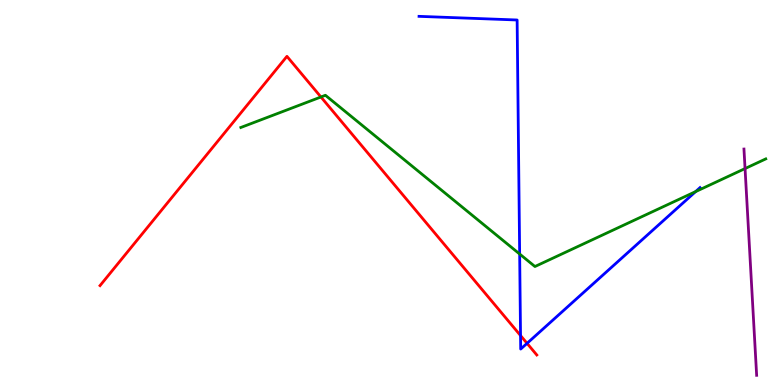[{'lines': ['blue', 'red'], 'intersections': [{'x': 6.72, 'y': 1.28}, {'x': 6.8, 'y': 1.08}]}, {'lines': ['green', 'red'], 'intersections': [{'x': 4.14, 'y': 7.48}]}, {'lines': ['purple', 'red'], 'intersections': []}, {'lines': ['blue', 'green'], 'intersections': [{'x': 6.71, 'y': 3.4}, {'x': 8.98, 'y': 5.02}]}, {'lines': ['blue', 'purple'], 'intersections': []}, {'lines': ['green', 'purple'], 'intersections': [{'x': 9.61, 'y': 5.62}]}]